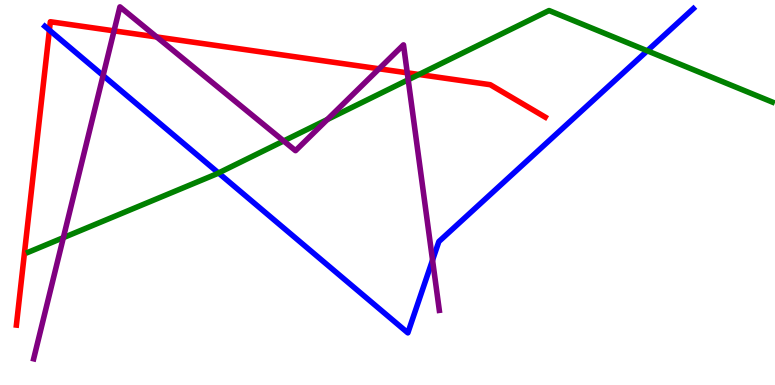[{'lines': ['blue', 'red'], 'intersections': [{'x': 0.637, 'y': 9.22}]}, {'lines': ['green', 'red'], 'intersections': [{'x': 5.41, 'y': 8.07}]}, {'lines': ['purple', 'red'], 'intersections': [{'x': 1.47, 'y': 9.2}, {'x': 2.02, 'y': 9.04}, {'x': 4.89, 'y': 8.21}, {'x': 5.26, 'y': 8.11}]}, {'lines': ['blue', 'green'], 'intersections': [{'x': 2.82, 'y': 5.51}, {'x': 8.35, 'y': 8.68}]}, {'lines': ['blue', 'purple'], 'intersections': [{'x': 1.33, 'y': 8.04}, {'x': 5.58, 'y': 3.24}]}, {'lines': ['green', 'purple'], 'intersections': [{'x': 0.817, 'y': 3.83}, {'x': 3.66, 'y': 6.34}, {'x': 4.22, 'y': 6.9}, {'x': 5.27, 'y': 7.93}]}]